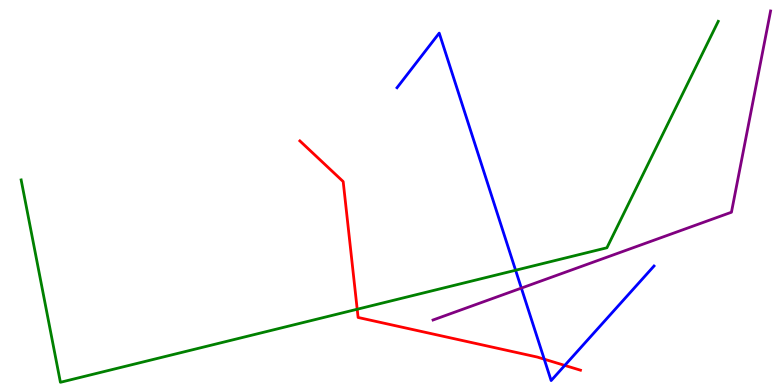[{'lines': ['blue', 'red'], 'intersections': [{'x': 7.02, 'y': 0.671}, {'x': 7.29, 'y': 0.509}]}, {'lines': ['green', 'red'], 'intersections': [{'x': 4.61, 'y': 1.97}]}, {'lines': ['purple', 'red'], 'intersections': []}, {'lines': ['blue', 'green'], 'intersections': [{'x': 6.65, 'y': 2.98}]}, {'lines': ['blue', 'purple'], 'intersections': [{'x': 6.73, 'y': 2.52}]}, {'lines': ['green', 'purple'], 'intersections': []}]